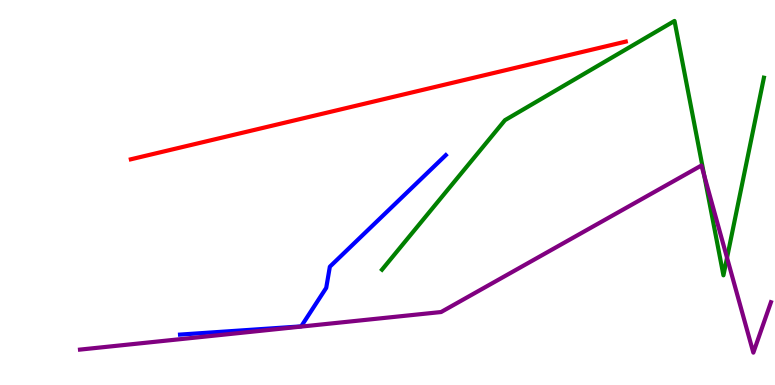[{'lines': ['blue', 'red'], 'intersections': []}, {'lines': ['green', 'red'], 'intersections': []}, {'lines': ['purple', 'red'], 'intersections': []}, {'lines': ['blue', 'green'], 'intersections': []}, {'lines': ['blue', 'purple'], 'intersections': []}, {'lines': ['green', 'purple'], 'intersections': [{'x': 9.09, 'y': 5.44}, {'x': 9.38, 'y': 3.3}]}]